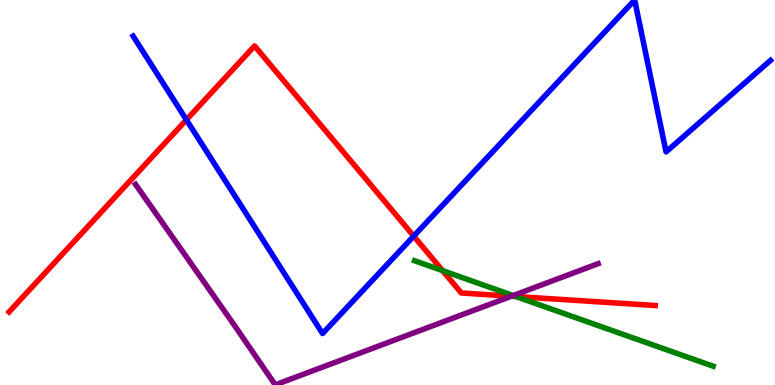[{'lines': ['blue', 'red'], 'intersections': [{'x': 2.41, 'y': 6.89}, {'x': 5.34, 'y': 3.87}]}, {'lines': ['green', 'red'], 'intersections': [{'x': 5.71, 'y': 2.97}, {'x': 6.66, 'y': 2.3}]}, {'lines': ['purple', 'red'], 'intersections': [{'x': 6.6, 'y': 2.31}]}, {'lines': ['blue', 'green'], 'intersections': []}, {'lines': ['blue', 'purple'], 'intersections': []}, {'lines': ['green', 'purple'], 'intersections': [{'x': 6.62, 'y': 2.32}]}]